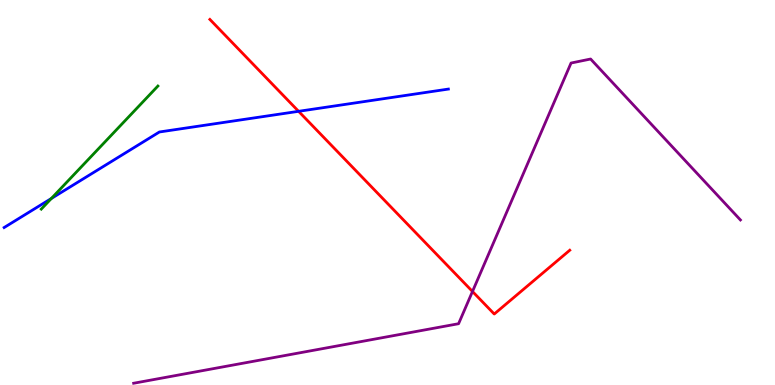[{'lines': ['blue', 'red'], 'intersections': [{'x': 3.85, 'y': 7.11}]}, {'lines': ['green', 'red'], 'intersections': []}, {'lines': ['purple', 'red'], 'intersections': [{'x': 6.1, 'y': 2.43}]}, {'lines': ['blue', 'green'], 'intersections': [{'x': 0.663, 'y': 4.84}]}, {'lines': ['blue', 'purple'], 'intersections': []}, {'lines': ['green', 'purple'], 'intersections': []}]